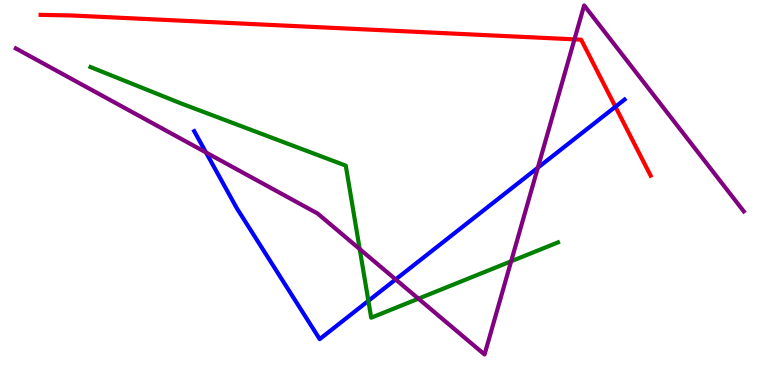[{'lines': ['blue', 'red'], 'intersections': [{'x': 7.94, 'y': 7.23}]}, {'lines': ['green', 'red'], 'intersections': []}, {'lines': ['purple', 'red'], 'intersections': [{'x': 7.41, 'y': 8.98}]}, {'lines': ['blue', 'green'], 'intersections': [{'x': 4.75, 'y': 2.19}]}, {'lines': ['blue', 'purple'], 'intersections': [{'x': 2.66, 'y': 6.04}, {'x': 5.11, 'y': 2.74}, {'x': 6.94, 'y': 5.64}]}, {'lines': ['green', 'purple'], 'intersections': [{'x': 4.64, 'y': 3.53}, {'x': 5.4, 'y': 2.24}, {'x': 6.6, 'y': 3.21}]}]